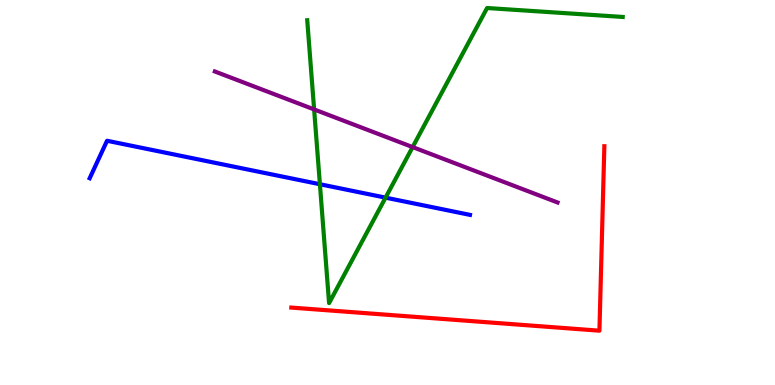[{'lines': ['blue', 'red'], 'intersections': []}, {'lines': ['green', 'red'], 'intersections': []}, {'lines': ['purple', 'red'], 'intersections': []}, {'lines': ['blue', 'green'], 'intersections': [{'x': 4.13, 'y': 5.21}, {'x': 4.97, 'y': 4.87}]}, {'lines': ['blue', 'purple'], 'intersections': []}, {'lines': ['green', 'purple'], 'intersections': [{'x': 4.05, 'y': 7.16}, {'x': 5.32, 'y': 6.18}]}]